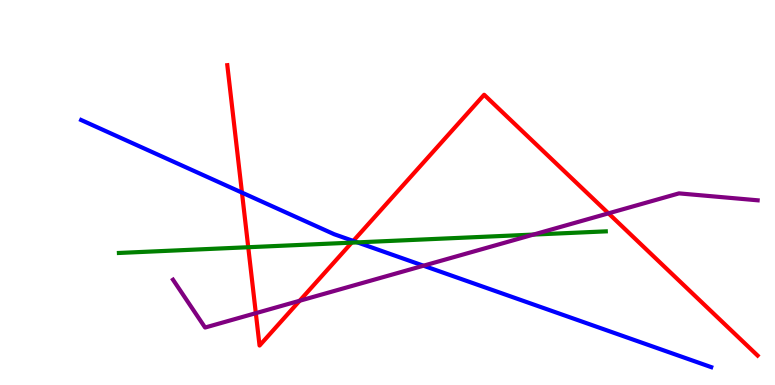[{'lines': ['blue', 'red'], 'intersections': [{'x': 3.12, 'y': 5.0}, {'x': 4.56, 'y': 3.74}]}, {'lines': ['green', 'red'], 'intersections': [{'x': 3.2, 'y': 3.58}, {'x': 4.54, 'y': 3.7}]}, {'lines': ['purple', 'red'], 'intersections': [{'x': 3.3, 'y': 1.87}, {'x': 3.87, 'y': 2.19}, {'x': 7.85, 'y': 4.46}]}, {'lines': ['blue', 'green'], 'intersections': [{'x': 4.61, 'y': 3.7}]}, {'lines': ['blue', 'purple'], 'intersections': [{'x': 5.46, 'y': 3.1}]}, {'lines': ['green', 'purple'], 'intersections': [{'x': 6.88, 'y': 3.91}]}]